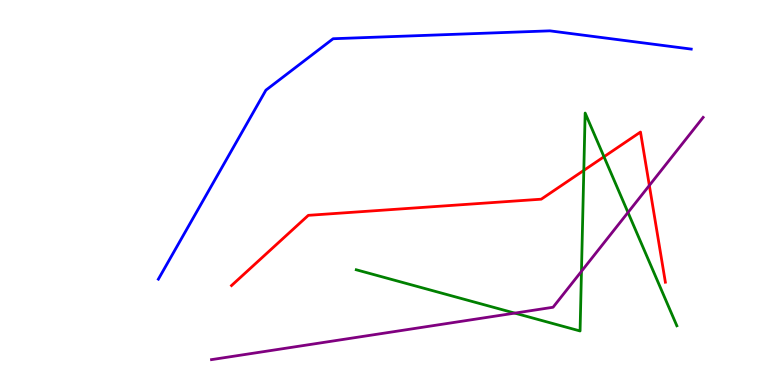[{'lines': ['blue', 'red'], 'intersections': []}, {'lines': ['green', 'red'], 'intersections': [{'x': 7.53, 'y': 5.57}, {'x': 7.79, 'y': 5.93}]}, {'lines': ['purple', 'red'], 'intersections': [{'x': 8.38, 'y': 5.18}]}, {'lines': ['blue', 'green'], 'intersections': []}, {'lines': ['blue', 'purple'], 'intersections': []}, {'lines': ['green', 'purple'], 'intersections': [{'x': 6.64, 'y': 1.87}, {'x': 7.5, 'y': 2.95}, {'x': 8.1, 'y': 4.48}]}]